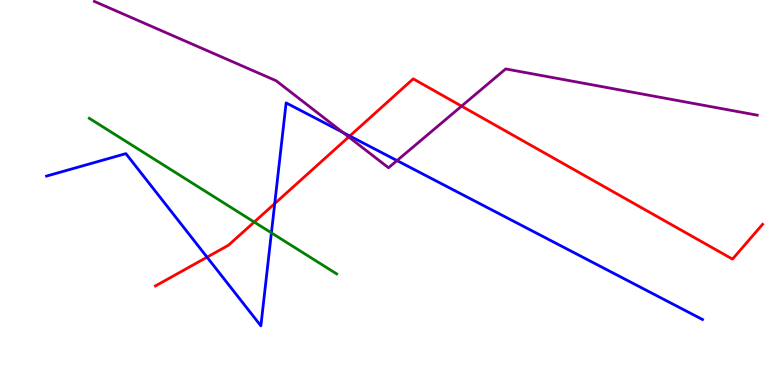[{'lines': ['blue', 'red'], 'intersections': [{'x': 2.67, 'y': 3.32}, {'x': 3.54, 'y': 4.71}, {'x': 4.51, 'y': 6.47}]}, {'lines': ['green', 'red'], 'intersections': [{'x': 3.28, 'y': 4.23}]}, {'lines': ['purple', 'red'], 'intersections': [{'x': 4.5, 'y': 6.44}, {'x': 5.96, 'y': 7.24}]}, {'lines': ['blue', 'green'], 'intersections': [{'x': 3.5, 'y': 3.95}]}, {'lines': ['blue', 'purple'], 'intersections': [{'x': 4.42, 'y': 6.56}, {'x': 5.12, 'y': 5.83}]}, {'lines': ['green', 'purple'], 'intersections': []}]